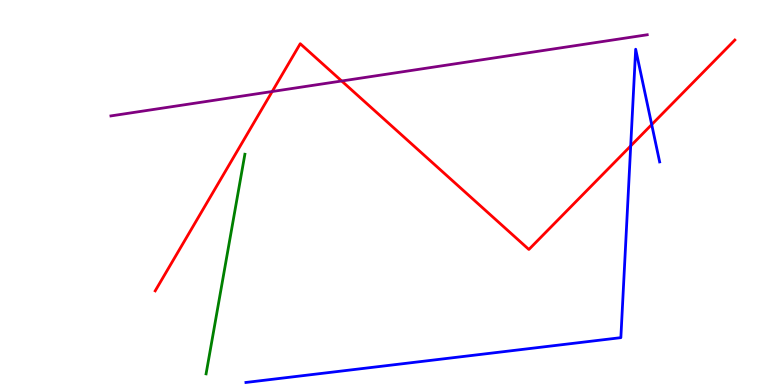[{'lines': ['blue', 'red'], 'intersections': [{'x': 8.14, 'y': 6.21}, {'x': 8.41, 'y': 6.76}]}, {'lines': ['green', 'red'], 'intersections': []}, {'lines': ['purple', 'red'], 'intersections': [{'x': 3.51, 'y': 7.62}, {'x': 4.41, 'y': 7.9}]}, {'lines': ['blue', 'green'], 'intersections': []}, {'lines': ['blue', 'purple'], 'intersections': []}, {'lines': ['green', 'purple'], 'intersections': []}]